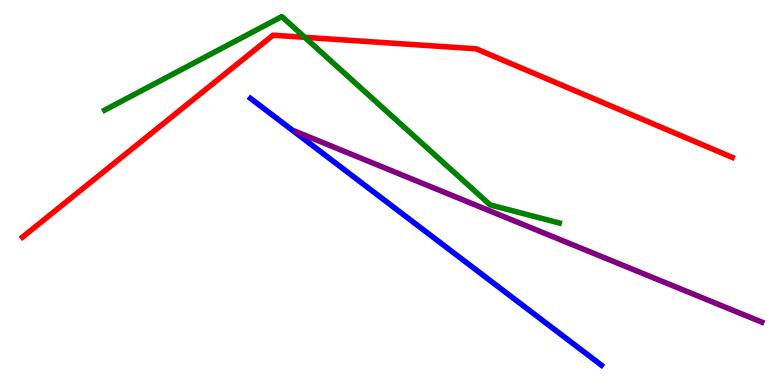[{'lines': ['blue', 'red'], 'intersections': []}, {'lines': ['green', 'red'], 'intersections': [{'x': 3.93, 'y': 9.03}]}, {'lines': ['purple', 'red'], 'intersections': []}, {'lines': ['blue', 'green'], 'intersections': []}, {'lines': ['blue', 'purple'], 'intersections': []}, {'lines': ['green', 'purple'], 'intersections': []}]